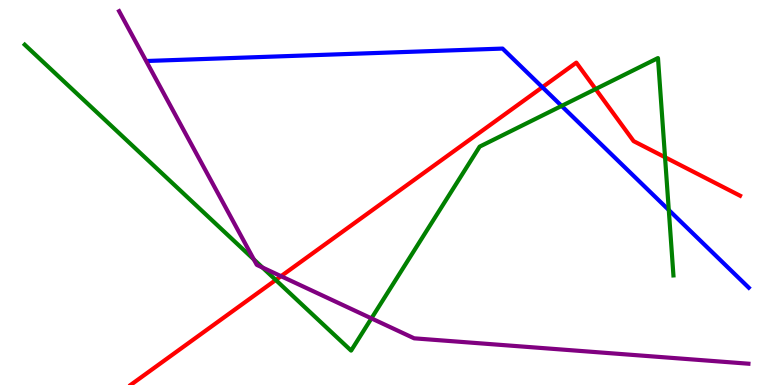[{'lines': ['blue', 'red'], 'intersections': [{'x': 7.0, 'y': 7.73}]}, {'lines': ['green', 'red'], 'intersections': [{'x': 3.56, 'y': 2.73}, {'x': 7.69, 'y': 7.69}, {'x': 8.58, 'y': 5.92}]}, {'lines': ['purple', 'red'], 'intersections': [{'x': 3.63, 'y': 2.83}]}, {'lines': ['blue', 'green'], 'intersections': [{'x': 7.25, 'y': 7.25}, {'x': 8.63, 'y': 4.55}]}, {'lines': ['blue', 'purple'], 'intersections': []}, {'lines': ['green', 'purple'], 'intersections': [{'x': 3.28, 'y': 3.26}, {'x': 3.39, 'y': 3.05}, {'x': 4.79, 'y': 1.73}]}]